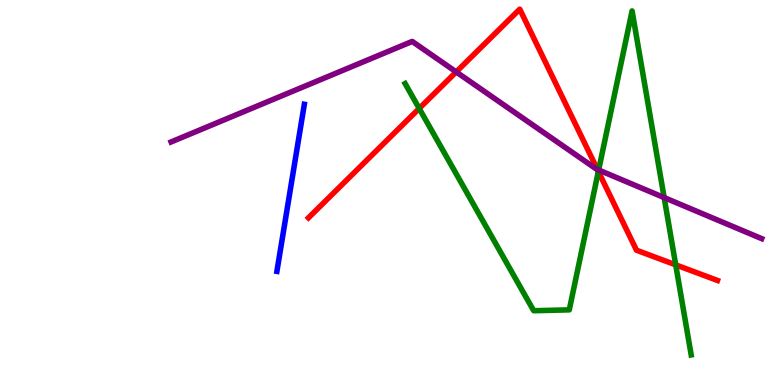[{'lines': ['blue', 'red'], 'intersections': []}, {'lines': ['green', 'red'], 'intersections': [{'x': 5.41, 'y': 7.18}, {'x': 7.72, 'y': 5.55}, {'x': 8.72, 'y': 3.12}]}, {'lines': ['purple', 'red'], 'intersections': [{'x': 5.89, 'y': 8.13}, {'x': 7.71, 'y': 5.6}]}, {'lines': ['blue', 'green'], 'intersections': []}, {'lines': ['blue', 'purple'], 'intersections': []}, {'lines': ['green', 'purple'], 'intersections': [{'x': 7.72, 'y': 5.58}, {'x': 8.57, 'y': 4.87}]}]